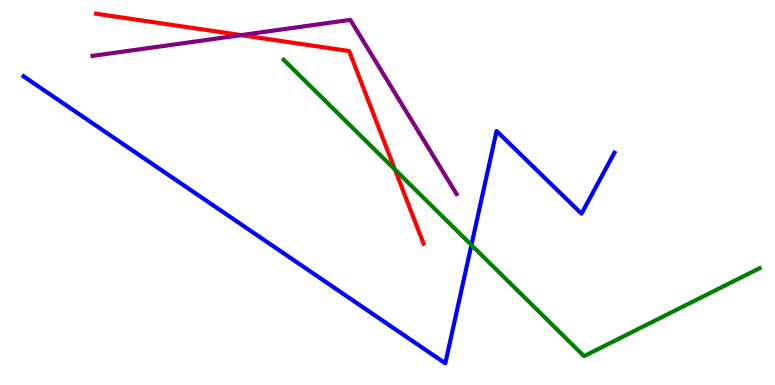[{'lines': ['blue', 'red'], 'intersections': []}, {'lines': ['green', 'red'], 'intersections': [{'x': 5.1, 'y': 5.6}]}, {'lines': ['purple', 'red'], 'intersections': [{'x': 3.11, 'y': 9.09}]}, {'lines': ['blue', 'green'], 'intersections': [{'x': 6.08, 'y': 3.64}]}, {'lines': ['blue', 'purple'], 'intersections': []}, {'lines': ['green', 'purple'], 'intersections': []}]